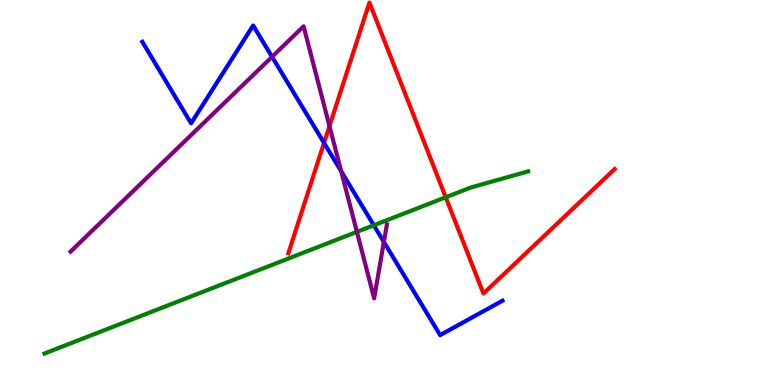[{'lines': ['blue', 'red'], 'intersections': [{'x': 4.18, 'y': 6.29}]}, {'lines': ['green', 'red'], 'intersections': [{'x': 5.75, 'y': 4.88}]}, {'lines': ['purple', 'red'], 'intersections': [{'x': 4.25, 'y': 6.72}]}, {'lines': ['blue', 'green'], 'intersections': [{'x': 4.82, 'y': 4.15}]}, {'lines': ['blue', 'purple'], 'intersections': [{'x': 3.51, 'y': 8.52}, {'x': 4.4, 'y': 5.55}, {'x': 4.95, 'y': 3.72}]}, {'lines': ['green', 'purple'], 'intersections': [{'x': 4.61, 'y': 3.98}]}]